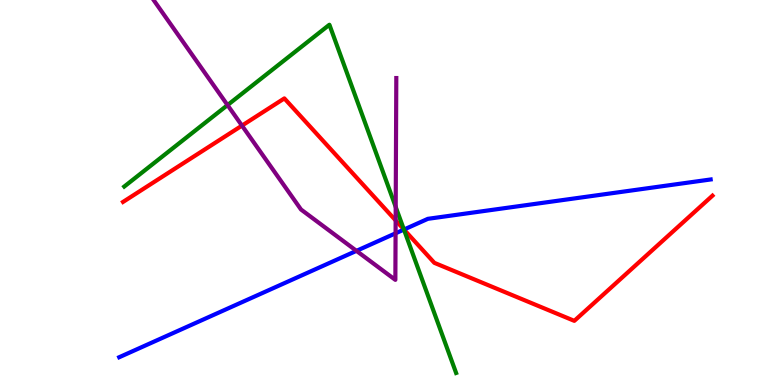[{'lines': ['blue', 'red'], 'intersections': [{'x': 5.21, 'y': 4.04}]}, {'lines': ['green', 'red'], 'intersections': [{'x': 5.21, 'y': 4.04}]}, {'lines': ['purple', 'red'], 'intersections': [{'x': 3.12, 'y': 6.74}, {'x': 5.11, 'y': 4.28}]}, {'lines': ['blue', 'green'], 'intersections': [{'x': 5.21, 'y': 4.04}]}, {'lines': ['blue', 'purple'], 'intersections': [{'x': 4.6, 'y': 3.48}, {'x': 5.1, 'y': 3.94}]}, {'lines': ['green', 'purple'], 'intersections': [{'x': 2.94, 'y': 7.27}, {'x': 5.11, 'y': 4.63}]}]